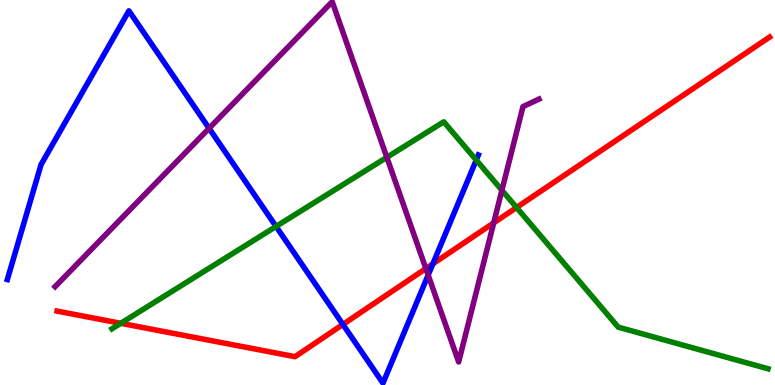[{'lines': ['blue', 'red'], 'intersections': [{'x': 4.42, 'y': 1.57}, {'x': 5.59, 'y': 3.15}]}, {'lines': ['green', 'red'], 'intersections': [{'x': 1.56, 'y': 1.6}, {'x': 6.67, 'y': 4.61}]}, {'lines': ['purple', 'red'], 'intersections': [{'x': 5.5, 'y': 3.02}, {'x': 6.37, 'y': 4.21}]}, {'lines': ['blue', 'green'], 'intersections': [{'x': 3.56, 'y': 4.12}, {'x': 6.15, 'y': 5.84}]}, {'lines': ['blue', 'purple'], 'intersections': [{'x': 2.7, 'y': 6.67}, {'x': 5.52, 'y': 2.86}]}, {'lines': ['green', 'purple'], 'intersections': [{'x': 4.99, 'y': 5.91}, {'x': 6.48, 'y': 5.06}]}]